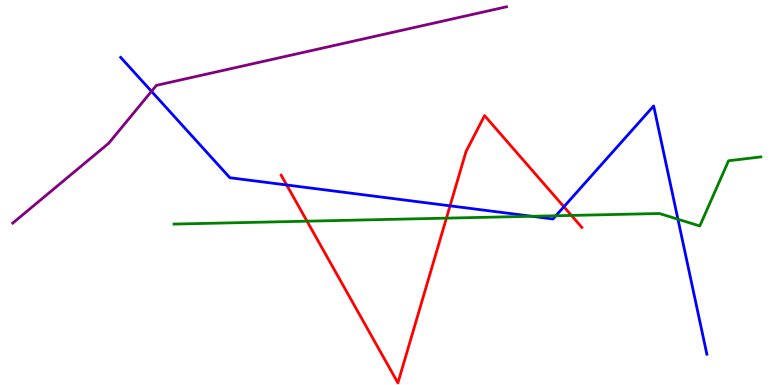[{'lines': ['blue', 'red'], 'intersections': [{'x': 3.7, 'y': 5.2}, {'x': 5.81, 'y': 4.65}, {'x': 7.28, 'y': 4.63}]}, {'lines': ['green', 'red'], 'intersections': [{'x': 3.96, 'y': 4.25}, {'x': 5.76, 'y': 4.33}, {'x': 7.37, 'y': 4.4}]}, {'lines': ['purple', 'red'], 'intersections': []}, {'lines': ['blue', 'green'], 'intersections': [{'x': 6.86, 'y': 4.38}, {'x': 7.17, 'y': 4.4}, {'x': 8.75, 'y': 4.31}]}, {'lines': ['blue', 'purple'], 'intersections': [{'x': 1.95, 'y': 7.63}]}, {'lines': ['green', 'purple'], 'intersections': []}]